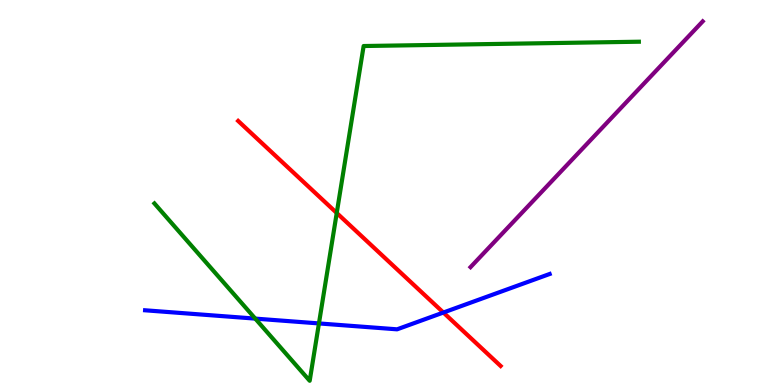[{'lines': ['blue', 'red'], 'intersections': [{'x': 5.72, 'y': 1.88}]}, {'lines': ['green', 'red'], 'intersections': [{'x': 4.34, 'y': 4.47}]}, {'lines': ['purple', 'red'], 'intersections': []}, {'lines': ['blue', 'green'], 'intersections': [{'x': 3.29, 'y': 1.72}, {'x': 4.12, 'y': 1.6}]}, {'lines': ['blue', 'purple'], 'intersections': []}, {'lines': ['green', 'purple'], 'intersections': []}]